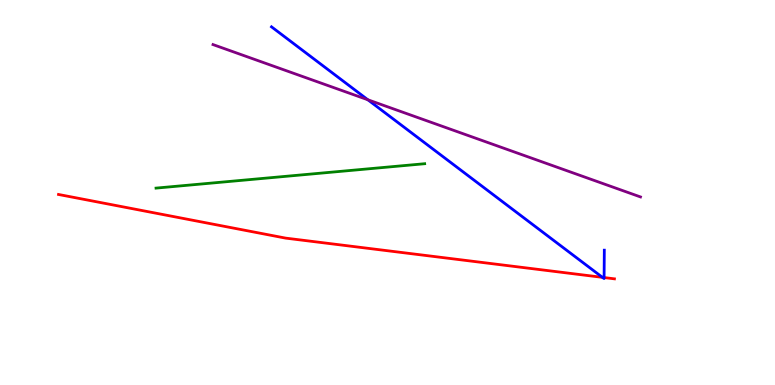[{'lines': ['blue', 'red'], 'intersections': [{'x': 7.77, 'y': 2.8}, {'x': 7.79, 'y': 2.79}]}, {'lines': ['green', 'red'], 'intersections': []}, {'lines': ['purple', 'red'], 'intersections': []}, {'lines': ['blue', 'green'], 'intersections': []}, {'lines': ['blue', 'purple'], 'intersections': [{'x': 4.75, 'y': 7.41}]}, {'lines': ['green', 'purple'], 'intersections': []}]